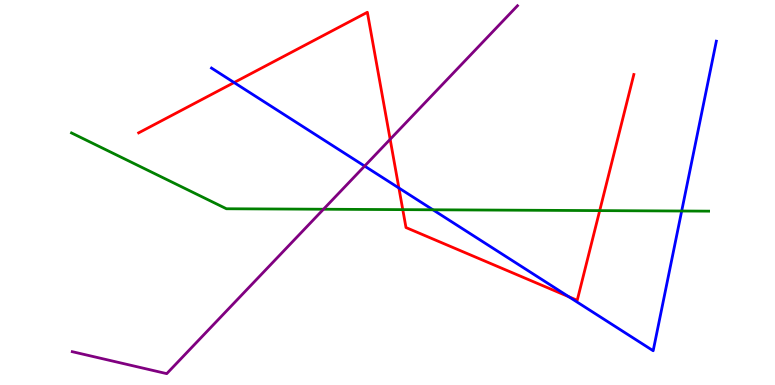[{'lines': ['blue', 'red'], 'intersections': [{'x': 3.02, 'y': 7.86}, {'x': 5.15, 'y': 5.12}, {'x': 7.34, 'y': 2.29}]}, {'lines': ['green', 'red'], 'intersections': [{'x': 5.2, 'y': 4.55}, {'x': 7.74, 'y': 4.53}]}, {'lines': ['purple', 'red'], 'intersections': [{'x': 5.03, 'y': 6.38}]}, {'lines': ['blue', 'green'], 'intersections': [{'x': 5.59, 'y': 4.55}, {'x': 8.8, 'y': 4.52}]}, {'lines': ['blue', 'purple'], 'intersections': [{'x': 4.7, 'y': 5.69}]}, {'lines': ['green', 'purple'], 'intersections': [{'x': 4.17, 'y': 4.57}]}]